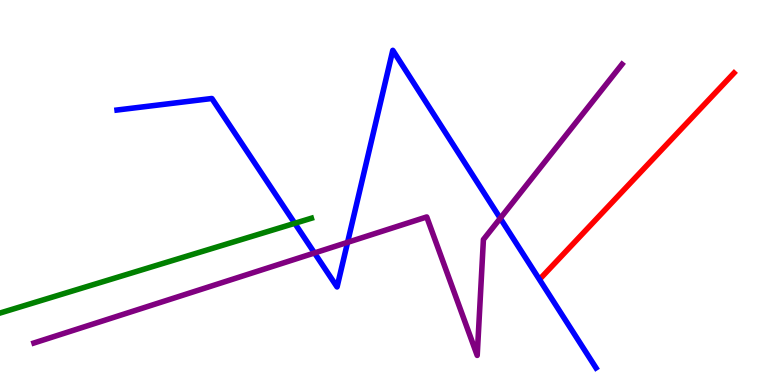[{'lines': ['blue', 'red'], 'intersections': []}, {'lines': ['green', 'red'], 'intersections': []}, {'lines': ['purple', 'red'], 'intersections': []}, {'lines': ['blue', 'green'], 'intersections': [{'x': 3.8, 'y': 4.2}]}, {'lines': ['blue', 'purple'], 'intersections': [{'x': 4.06, 'y': 3.43}, {'x': 4.48, 'y': 3.71}, {'x': 6.45, 'y': 4.33}]}, {'lines': ['green', 'purple'], 'intersections': []}]